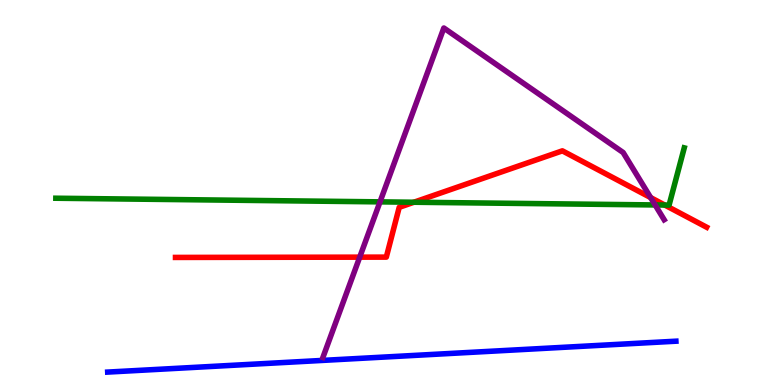[{'lines': ['blue', 'red'], 'intersections': []}, {'lines': ['green', 'red'], 'intersections': [{'x': 5.34, 'y': 4.75}, {'x': 8.58, 'y': 4.67}]}, {'lines': ['purple', 'red'], 'intersections': [{'x': 4.64, 'y': 3.32}, {'x': 8.4, 'y': 4.87}]}, {'lines': ['blue', 'green'], 'intersections': []}, {'lines': ['blue', 'purple'], 'intersections': []}, {'lines': ['green', 'purple'], 'intersections': [{'x': 4.9, 'y': 4.76}, {'x': 8.45, 'y': 4.68}]}]